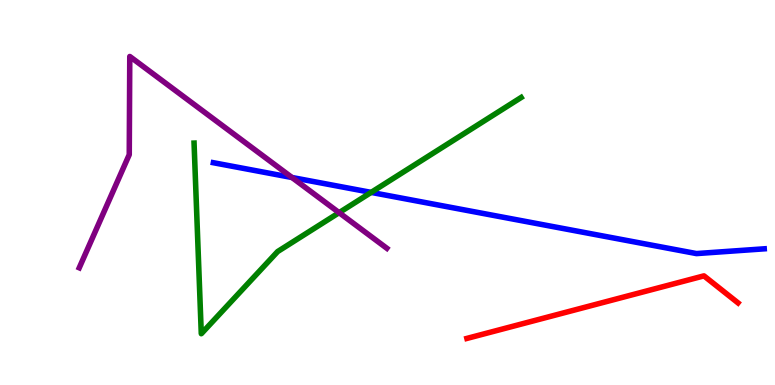[{'lines': ['blue', 'red'], 'intersections': []}, {'lines': ['green', 'red'], 'intersections': []}, {'lines': ['purple', 'red'], 'intersections': []}, {'lines': ['blue', 'green'], 'intersections': [{'x': 4.79, 'y': 5.0}]}, {'lines': ['blue', 'purple'], 'intersections': [{'x': 3.77, 'y': 5.39}]}, {'lines': ['green', 'purple'], 'intersections': [{'x': 4.38, 'y': 4.48}]}]